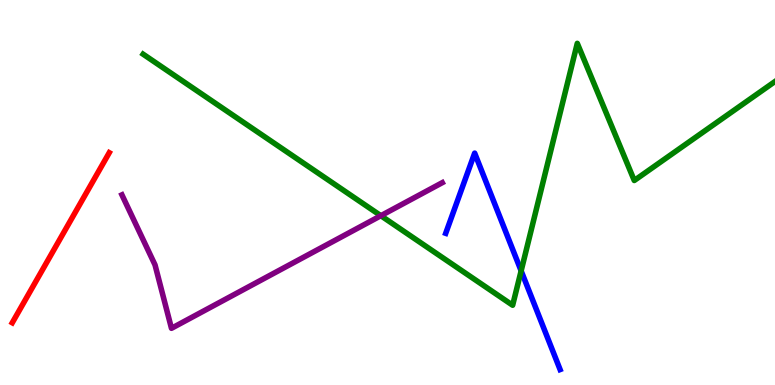[{'lines': ['blue', 'red'], 'intersections': []}, {'lines': ['green', 'red'], 'intersections': []}, {'lines': ['purple', 'red'], 'intersections': []}, {'lines': ['blue', 'green'], 'intersections': [{'x': 6.72, 'y': 2.97}]}, {'lines': ['blue', 'purple'], 'intersections': []}, {'lines': ['green', 'purple'], 'intersections': [{'x': 4.91, 'y': 4.4}]}]